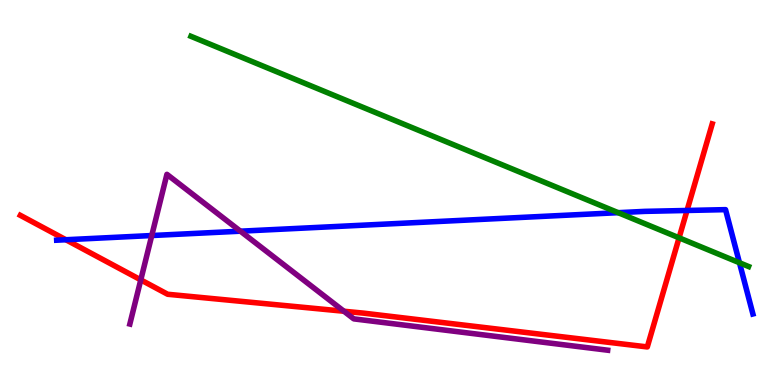[{'lines': ['blue', 'red'], 'intersections': [{'x': 0.85, 'y': 3.77}, {'x': 8.86, 'y': 4.53}]}, {'lines': ['green', 'red'], 'intersections': [{'x': 8.76, 'y': 3.82}]}, {'lines': ['purple', 'red'], 'intersections': [{'x': 1.82, 'y': 2.73}, {'x': 4.44, 'y': 1.92}]}, {'lines': ['blue', 'green'], 'intersections': [{'x': 7.98, 'y': 4.48}, {'x': 9.54, 'y': 3.18}]}, {'lines': ['blue', 'purple'], 'intersections': [{'x': 1.96, 'y': 3.88}, {'x': 3.1, 'y': 4.0}]}, {'lines': ['green', 'purple'], 'intersections': []}]